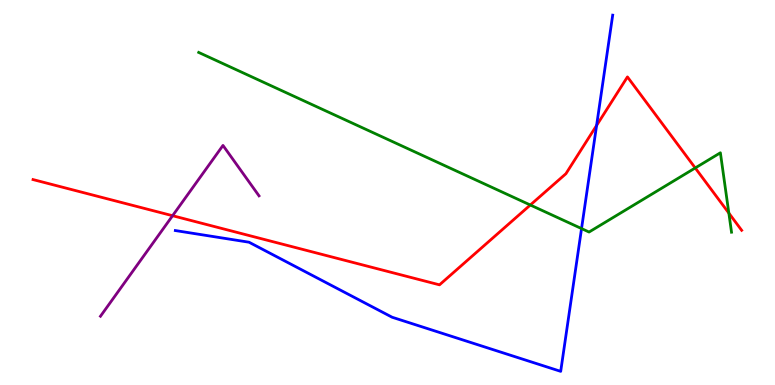[{'lines': ['blue', 'red'], 'intersections': [{'x': 7.7, 'y': 6.74}]}, {'lines': ['green', 'red'], 'intersections': [{'x': 6.84, 'y': 4.68}, {'x': 8.97, 'y': 5.64}, {'x': 9.4, 'y': 4.47}]}, {'lines': ['purple', 'red'], 'intersections': [{'x': 2.23, 'y': 4.4}]}, {'lines': ['blue', 'green'], 'intersections': [{'x': 7.5, 'y': 4.06}]}, {'lines': ['blue', 'purple'], 'intersections': []}, {'lines': ['green', 'purple'], 'intersections': []}]